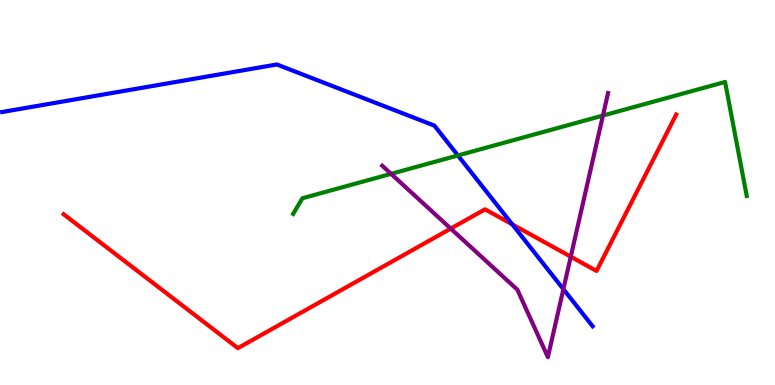[{'lines': ['blue', 'red'], 'intersections': [{'x': 6.61, 'y': 4.17}]}, {'lines': ['green', 'red'], 'intersections': []}, {'lines': ['purple', 'red'], 'intersections': [{'x': 5.82, 'y': 4.06}, {'x': 7.36, 'y': 3.33}]}, {'lines': ['blue', 'green'], 'intersections': [{'x': 5.91, 'y': 5.96}]}, {'lines': ['blue', 'purple'], 'intersections': [{'x': 7.27, 'y': 2.49}]}, {'lines': ['green', 'purple'], 'intersections': [{'x': 5.05, 'y': 5.48}, {'x': 7.78, 'y': 7.0}]}]